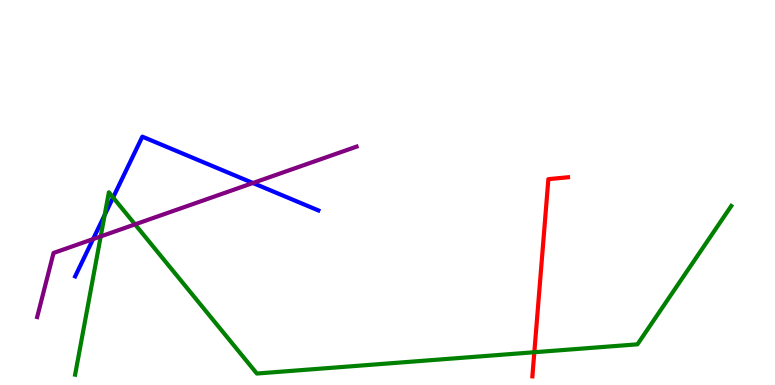[{'lines': ['blue', 'red'], 'intersections': []}, {'lines': ['green', 'red'], 'intersections': [{'x': 6.89, 'y': 0.851}]}, {'lines': ['purple', 'red'], 'intersections': []}, {'lines': ['blue', 'green'], 'intersections': [{'x': 1.35, 'y': 4.41}, {'x': 1.46, 'y': 4.87}]}, {'lines': ['blue', 'purple'], 'intersections': [{'x': 1.2, 'y': 3.79}, {'x': 3.26, 'y': 5.25}]}, {'lines': ['green', 'purple'], 'intersections': [{'x': 1.3, 'y': 3.86}, {'x': 1.74, 'y': 4.17}]}]